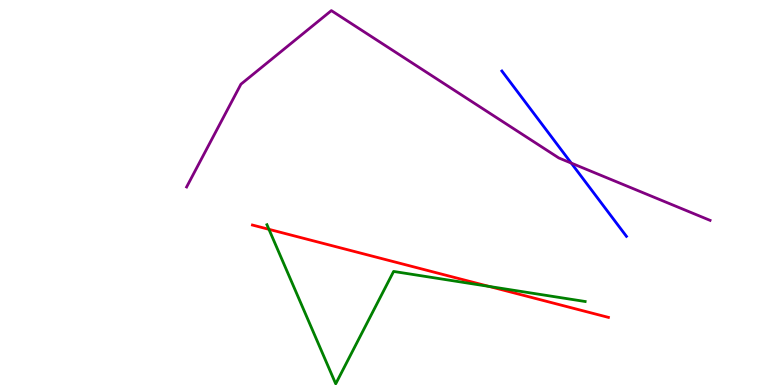[{'lines': ['blue', 'red'], 'intersections': []}, {'lines': ['green', 'red'], 'intersections': [{'x': 3.47, 'y': 4.04}, {'x': 6.31, 'y': 2.56}]}, {'lines': ['purple', 'red'], 'intersections': []}, {'lines': ['blue', 'green'], 'intersections': []}, {'lines': ['blue', 'purple'], 'intersections': [{'x': 7.37, 'y': 5.76}]}, {'lines': ['green', 'purple'], 'intersections': []}]